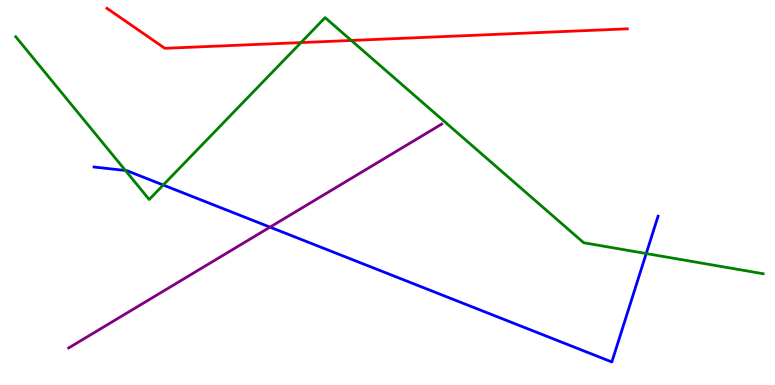[{'lines': ['blue', 'red'], 'intersections': []}, {'lines': ['green', 'red'], 'intersections': [{'x': 3.88, 'y': 8.89}, {'x': 4.53, 'y': 8.95}]}, {'lines': ['purple', 'red'], 'intersections': []}, {'lines': ['blue', 'green'], 'intersections': [{'x': 1.62, 'y': 5.57}, {'x': 2.11, 'y': 5.19}, {'x': 8.34, 'y': 3.41}]}, {'lines': ['blue', 'purple'], 'intersections': [{'x': 3.48, 'y': 4.1}]}, {'lines': ['green', 'purple'], 'intersections': []}]